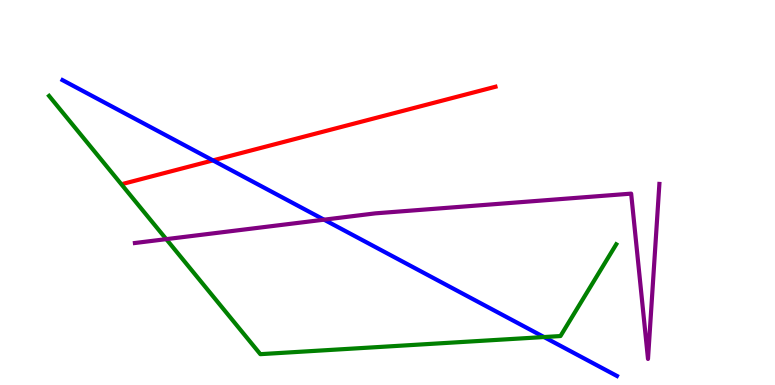[{'lines': ['blue', 'red'], 'intersections': [{'x': 2.75, 'y': 5.83}]}, {'lines': ['green', 'red'], 'intersections': []}, {'lines': ['purple', 'red'], 'intersections': []}, {'lines': ['blue', 'green'], 'intersections': [{'x': 7.02, 'y': 1.25}]}, {'lines': ['blue', 'purple'], 'intersections': [{'x': 4.18, 'y': 4.29}]}, {'lines': ['green', 'purple'], 'intersections': [{'x': 2.15, 'y': 3.79}]}]